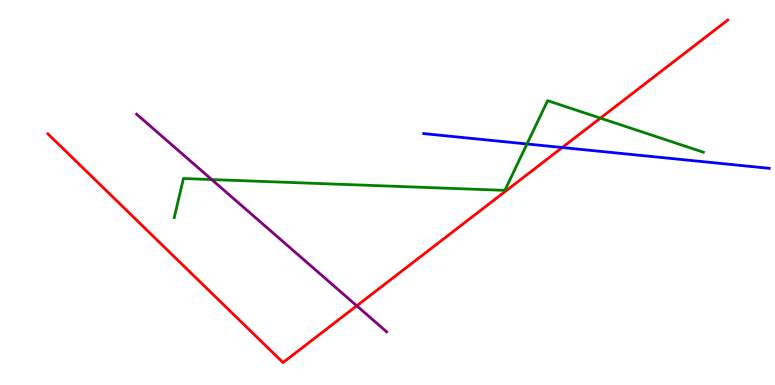[{'lines': ['blue', 'red'], 'intersections': [{'x': 7.25, 'y': 6.17}]}, {'lines': ['green', 'red'], 'intersections': [{'x': 7.75, 'y': 6.93}]}, {'lines': ['purple', 'red'], 'intersections': [{'x': 4.6, 'y': 2.06}]}, {'lines': ['blue', 'green'], 'intersections': [{'x': 6.8, 'y': 6.26}]}, {'lines': ['blue', 'purple'], 'intersections': []}, {'lines': ['green', 'purple'], 'intersections': [{'x': 2.73, 'y': 5.34}]}]